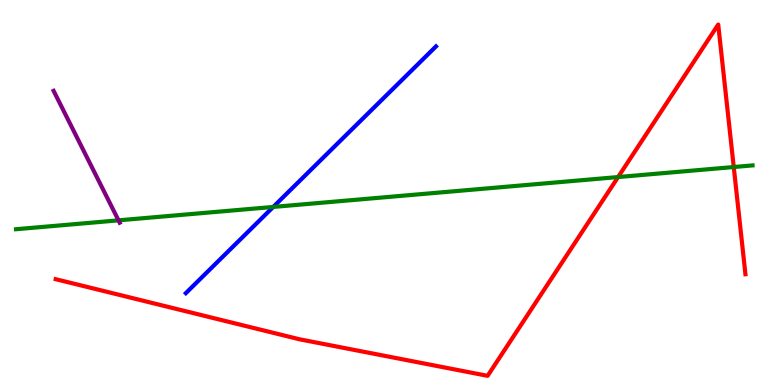[{'lines': ['blue', 'red'], 'intersections': []}, {'lines': ['green', 'red'], 'intersections': [{'x': 7.98, 'y': 5.4}, {'x': 9.47, 'y': 5.66}]}, {'lines': ['purple', 'red'], 'intersections': []}, {'lines': ['blue', 'green'], 'intersections': [{'x': 3.53, 'y': 4.63}]}, {'lines': ['blue', 'purple'], 'intersections': []}, {'lines': ['green', 'purple'], 'intersections': [{'x': 1.53, 'y': 4.28}]}]